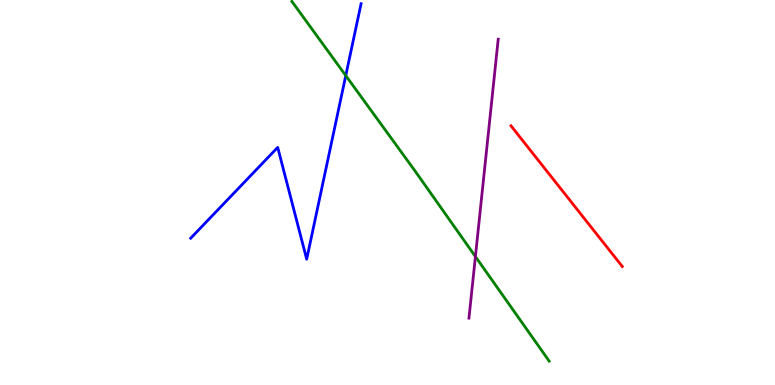[{'lines': ['blue', 'red'], 'intersections': []}, {'lines': ['green', 'red'], 'intersections': []}, {'lines': ['purple', 'red'], 'intersections': []}, {'lines': ['blue', 'green'], 'intersections': [{'x': 4.46, 'y': 8.04}]}, {'lines': ['blue', 'purple'], 'intersections': []}, {'lines': ['green', 'purple'], 'intersections': [{'x': 6.13, 'y': 3.34}]}]